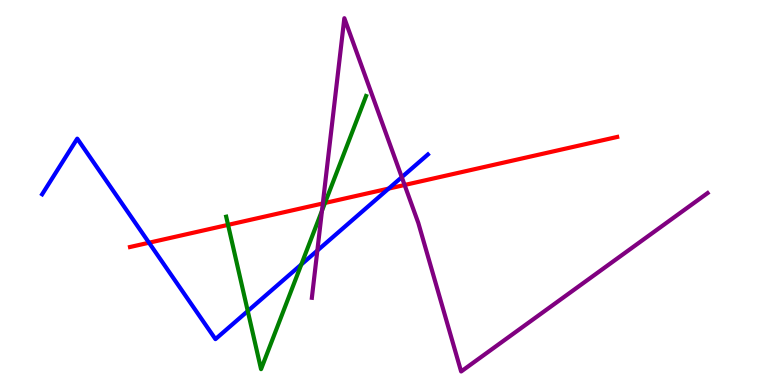[{'lines': ['blue', 'red'], 'intersections': [{'x': 1.92, 'y': 3.7}, {'x': 5.01, 'y': 5.1}]}, {'lines': ['green', 'red'], 'intersections': [{'x': 2.94, 'y': 4.16}, {'x': 4.19, 'y': 4.73}]}, {'lines': ['purple', 'red'], 'intersections': [{'x': 4.17, 'y': 4.72}, {'x': 5.22, 'y': 5.2}]}, {'lines': ['blue', 'green'], 'intersections': [{'x': 3.2, 'y': 1.92}, {'x': 3.89, 'y': 3.13}]}, {'lines': ['blue', 'purple'], 'intersections': [{'x': 4.09, 'y': 3.49}, {'x': 5.18, 'y': 5.4}]}, {'lines': ['green', 'purple'], 'intersections': [{'x': 4.15, 'y': 4.53}]}]